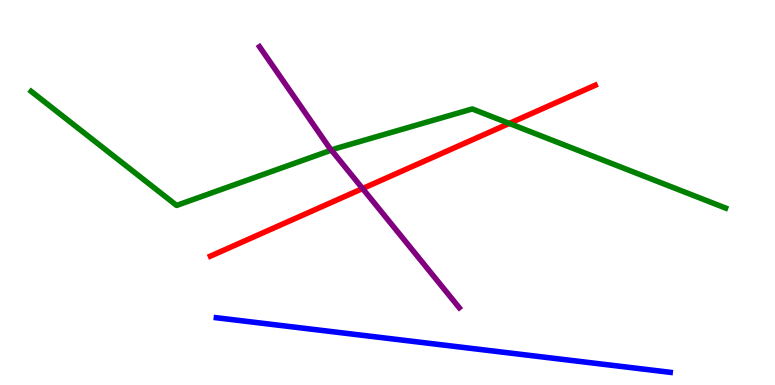[{'lines': ['blue', 'red'], 'intersections': []}, {'lines': ['green', 'red'], 'intersections': [{'x': 6.57, 'y': 6.79}]}, {'lines': ['purple', 'red'], 'intersections': [{'x': 4.68, 'y': 5.1}]}, {'lines': ['blue', 'green'], 'intersections': []}, {'lines': ['blue', 'purple'], 'intersections': []}, {'lines': ['green', 'purple'], 'intersections': [{'x': 4.28, 'y': 6.1}]}]